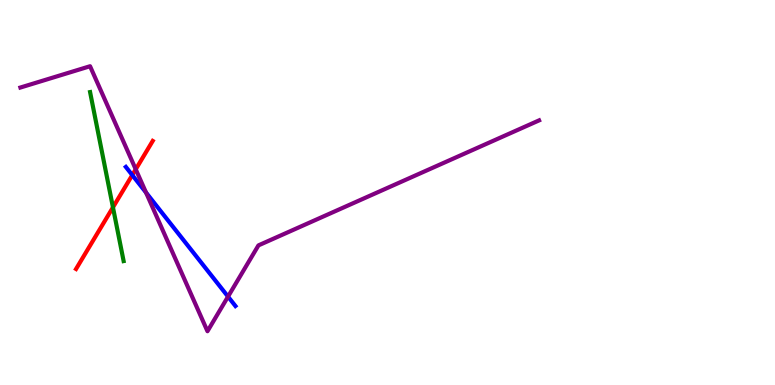[{'lines': ['blue', 'red'], 'intersections': [{'x': 1.71, 'y': 5.45}]}, {'lines': ['green', 'red'], 'intersections': [{'x': 1.46, 'y': 4.61}]}, {'lines': ['purple', 'red'], 'intersections': [{'x': 1.75, 'y': 5.6}]}, {'lines': ['blue', 'green'], 'intersections': []}, {'lines': ['blue', 'purple'], 'intersections': [{'x': 1.88, 'y': 5.0}, {'x': 2.94, 'y': 2.3}]}, {'lines': ['green', 'purple'], 'intersections': []}]